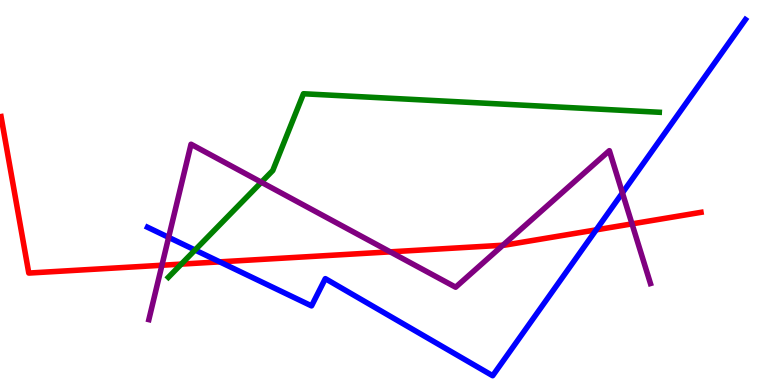[{'lines': ['blue', 'red'], 'intersections': [{'x': 2.84, 'y': 3.2}, {'x': 7.69, 'y': 4.03}]}, {'lines': ['green', 'red'], 'intersections': [{'x': 2.34, 'y': 3.14}]}, {'lines': ['purple', 'red'], 'intersections': [{'x': 2.09, 'y': 3.11}, {'x': 5.03, 'y': 3.46}, {'x': 6.49, 'y': 3.63}, {'x': 8.15, 'y': 4.19}]}, {'lines': ['blue', 'green'], 'intersections': [{'x': 2.52, 'y': 3.51}]}, {'lines': ['blue', 'purple'], 'intersections': [{'x': 2.18, 'y': 3.83}, {'x': 8.03, 'y': 4.99}]}, {'lines': ['green', 'purple'], 'intersections': [{'x': 3.37, 'y': 5.27}]}]